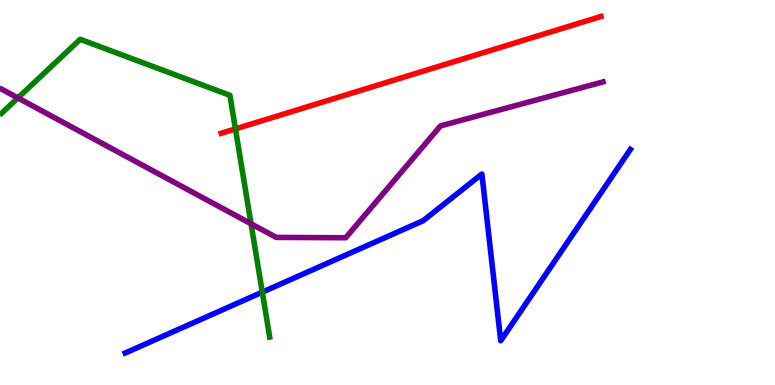[{'lines': ['blue', 'red'], 'intersections': []}, {'lines': ['green', 'red'], 'intersections': [{'x': 3.04, 'y': 6.65}]}, {'lines': ['purple', 'red'], 'intersections': []}, {'lines': ['blue', 'green'], 'intersections': [{'x': 3.38, 'y': 2.41}]}, {'lines': ['blue', 'purple'], 'intersections': []}, {'lines': ['green', 'purple'], 'intersections': [{'x': 0.231, 'y': 7.46}, {'x': 3.24, 'y': 4.19}]}]